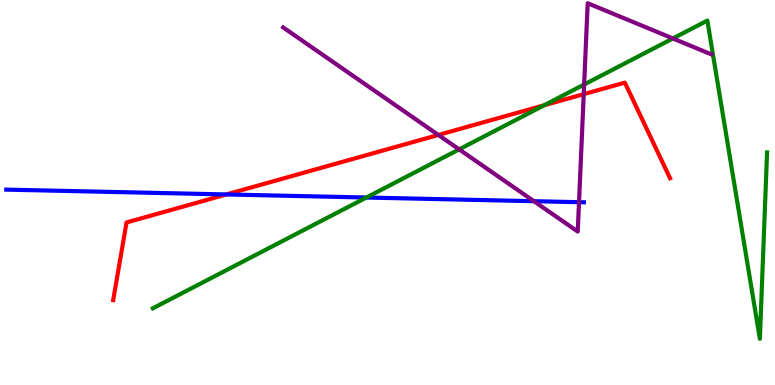[{'lines': ['blue', 'red'], 'intersections': [{'x': 2.92, 'y': 4.95}]}, {'lines': ['green', 'red'], 'intersections': [{'x': 7.02, 'y': 7.27}]}, {'lines': ['purple', 'red'], 'intersections': [{'x': 5.66, 'y': 6.49}, {'x': 7.53, 'y': 7.55}]}, {'lines': ['blue', 'green'], 'intersections': [{'x': 4.73, 'y': 4.87}]}, {'lines': ['blue', 'purple'], 'intersections': [{'x': 6.89, 'y': 4.77}, {'x': 7.47, 'y': 4.75}]}, {'lines': ['green', 'purple'], 'intersections': [{'x': 5.92, 'y': 6.12}, {'x': 7.54, 'y': 7.8}, {'x': 8.68, 'y': 9.0}]}]